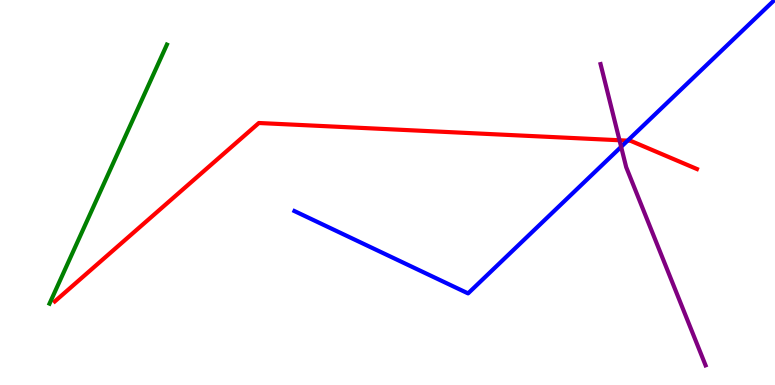[{'lines': ['blue', 'red'], 'intersections': [{'x': 8.1, 'y': 6.35}]}, {'lines': ['green', 'red'], 'intersections': []}, {'lines': ['purple', 'red'], 'intersections': [{'x': 7.99, 'y': 6.36}]}, {'lines': ['blue', 'green'], 'intersections': []}, {'lines': ['blue', 'purple'], 'intersections': [{'x': 8.01, 'y': 6.19}]}, {'lines': ['green', 'purple'], 'intersections': []}]